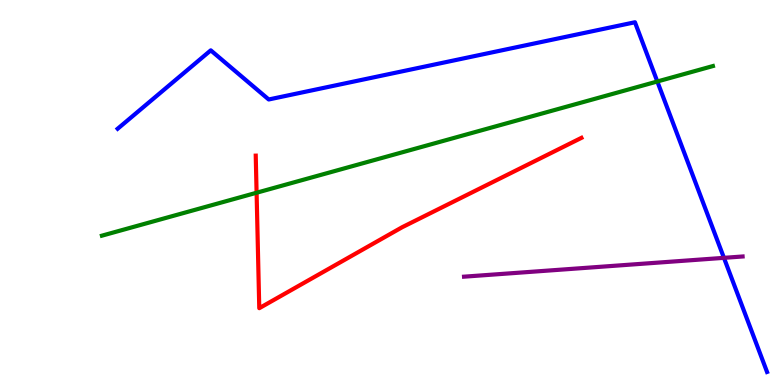[{'lines': ['blue', 'red'], 'intersections': []}, {'lines': ['green', 'red'], 'intersections': [{'x': 3.31, 'y': 4.99}]}, {'lines': ['purple', 'red'], 'intersections': []}, {'lines': ['blue', 'green'], 'intersections': [{'x': 8.48, 'y': 7.88}]}, {'lines': ['blue', 'purple'], 'intersections': [{'x': 9.34, 'y': 3.3}]}, {'lines': ['green', 'purple'], 'intersections': []}]